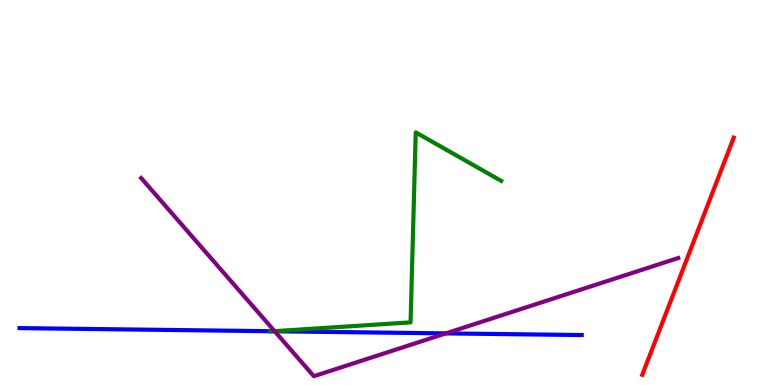[{'lines': ['blue', 'red'], 'intersections': []}, {'lines': ['green', 'red'], 'intersections': []}, {'lines': ['purple', 'red'], 'intersections': []}, {'lines': ['blue', 'green'], 'intersections': [{'x': 3.53, 'y': 1.4}]}, {'lines': ['blue', 'purple'], 'intersections': [{'x': 3.54, 'y': 1.4}, {'x': 5.75, 'y': 1.34}]}, {'lines': ['green', 'purple'], 'intersections': [{'x': 3.54, 'y': 1.4}]}]